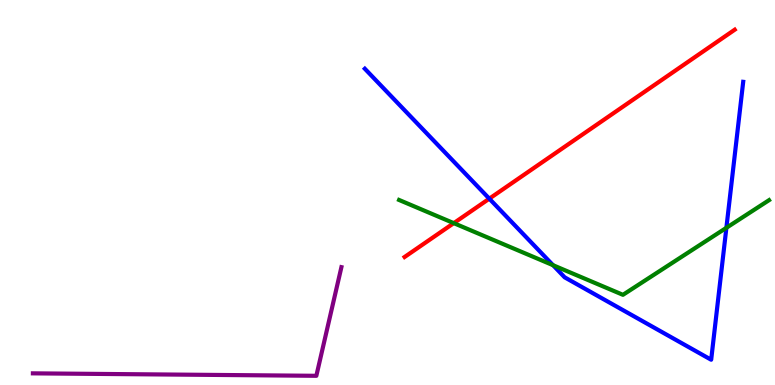[{'lines': ['blue', 'red'], 'intersections': [{'x': 6.31, 'y': 4.84}]}, {'lines': ['green', 'red'], 'intersections': [{'x': 5.86, 'y': 4.2}]}, {'lines': ['purple', 'red'], 'intersections': []}, {'lines': ['blue', 'green'], 'intersections': [{'x': 7.14, 'y': 3.11}, {'x': 9.37, 'y': 4.08}]}, {'lines': ['blue', 'purple'], 'intersections': []}, {'lines': ['green', 'purple'], 'intersections': []}]